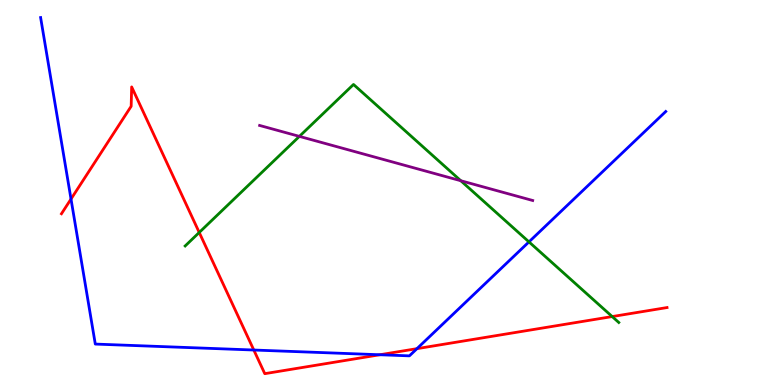[{'lines': ['blue', 'red'], 'intersections': [{'x': 0.916, 'y': 4.83}, {'x': 3.27, 'y': 0.909}, {'x': 4.9, 'y': 0.786}, {'x': 5.38, 'y': 0.944}]}, {'lines': ['green', 'red'], 'intersections': [{'x': 2.57, 'y': 3.96}, {'x': 7.9, 'y': 1.78}]}, {'lines': ['purple', 'red'], 'intersections': []}, {'lines': ['blue', 'green'], 'intersections': [{'x': 6.83, 'y': 3.72}]}, {'lines': ['blue', 'purple'], 'intersections': []}, {'lines': ['green', 'purple'], 'intersections': [{'x': 3.86, 'y': 6.46}, {'x': 5.95, 'y': 5.31}]}]